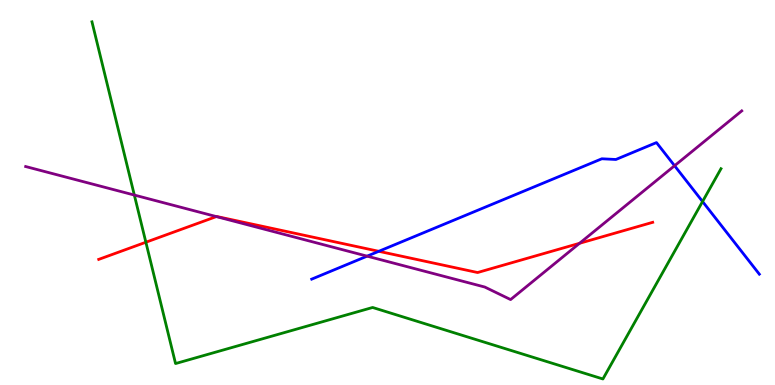[{'lines': ['blue', 'red'], 'intersections': [{'x': 4.89, 'y': 3.47}]}, {'lines': ['green', 'red'], 'intersections': [{'x': 1.88, 'y': 3.71}]}, {'lines': ['purple', 'red'], 'intersections': [{'x': 2.79, 'y': 4.37}, {'x': 7.48, 'y': 3.68}]}, {'lines': ['blue', 'green'], 'intersections': [{'x': 9.07, 'y': 4.77}]}, {'lines': ['blue', 'purple'], 'intersections': [{'x': 4.74, 'y': 3.35}, {'x': 8.7, 'y': 5.7}]}, {'lines': ['green', 'purple'], 'intersections': [{'x': 1.73, 'y': 4.93}]}]